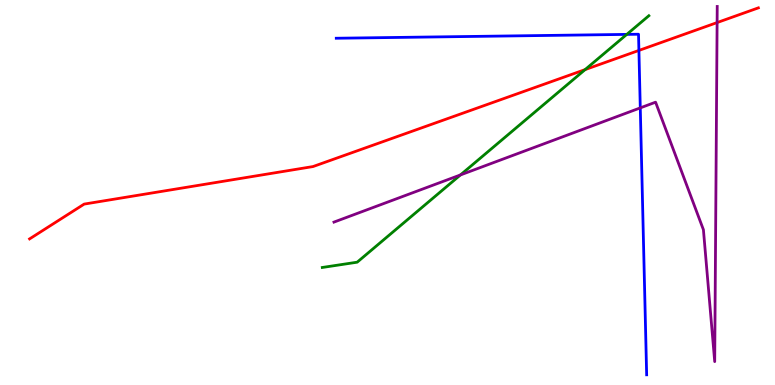[{'lines': ['blue', 'red'], 'intersections': [{'x': 8.24, 'y': 8.69}]}, {'lines': ['green', 'red'], 'intersections': [{'x': 7.55, 'y': 8.19}]}, {'lines': ['purple', 'red'], 'intersections': [{'x': 9.25, 'y': 9.41}]}, {'lines': ['blue', 'green'], 'intersections': [{'x': 8.09, 'y': 9.11}]}, {'lines': ['blue', 'purple'], 'intersections': [{'x': 8.26, 'y': 7.2}]}, {'lines': ['green', 'purple'], 'intersections': [{'x': 5.94, 'y': 5.46}]}]